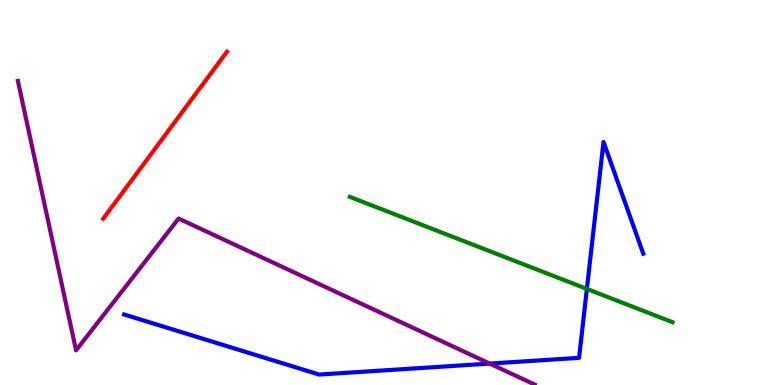[{'lines': ['blue', 'red'], 'intersections': []}, {'lines': ['green', 'red'], 'intersections': []}, {'lines': ['purple', 'red'], 'intersections': []}, {'lines': ['blue', 'green'], 'intersections': [{'x': 7.57, 'y': 2.5}]}, {'lines': ['blue', 'purple'], 'intersections': [{'x': 6.32, 'y': 0.556}]}, {'lines': ['green', 'purple'], 'intersections': []}]